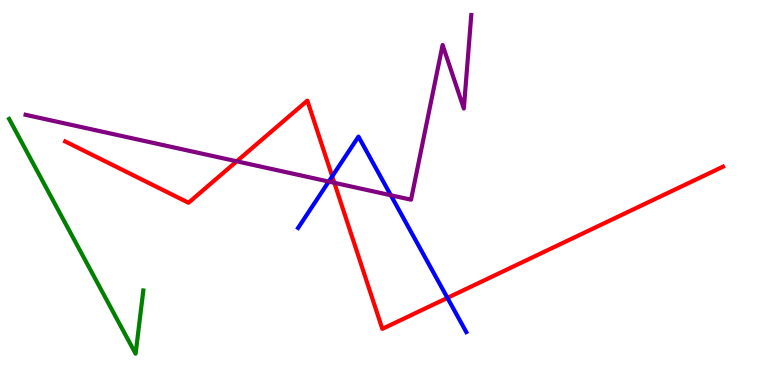[{'lines': ['blue', 'red'], 'intersections': [{'x': 4.29, 'y': 5.42}, {'x': 5.77, 'y': 2.26}]}, {'lines': ['green', 'red'], 'intersections': []}, {'lines': ['purple', 'red'], 'intersections': [{'x': 3.05, 'y': 5.81}, {'x': 4.31, 'y': 5.25}]}, {'lines': ['blue', 'green'], 'intersections': []}, {'lines': ['blue', 'purple'], 'intersections': [{'x': 4.24, 'y': 5.28}, {'x': 5.04, 'y': 4.93}]}, {'lines': ['green', 'purple'], 'intersections': []}]